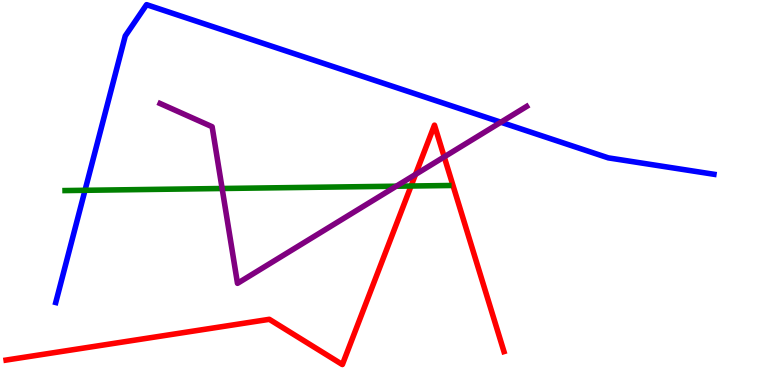[{'lines': ['blue', 'red'], 'intersections': []}, {'lines': ['green', 'red'], 'intersections': [{'x': 5.3, 'y': 5.17}]}, {'lines': ['purple', 'red'], 'intersections': [{'x': 5.36, 'y': 5.47}, {'x': 5.73, 'y': 5.93}]}, {'lines': ['blue', 'green'], 'intersections': [{'x': 1.1, 'y': 5.06}]}, {'lines': ['blue', 'purple'], 'intersections': [{'x': 6.46, 'y': 6.83}]}, {'lines': ['green', 'purple'], 'intersections': [{'x': 2.87, 'y': 5.1}, {'x': 5.11, 'y': 5.16}]}]